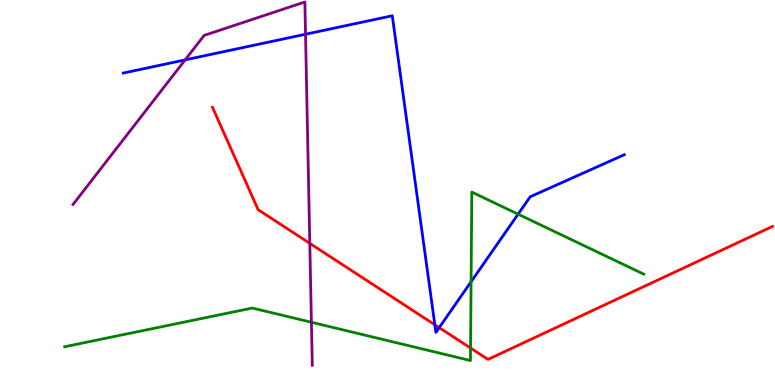[{'lines': ['blue', 'red'], 'intersections': [{'x': 5.61, 'y': 1.56}, {'x': 5.67, 'y': 1.49}]}, {'lines': ['green', 'red'], 'intersections': [{'x': 6.07, 'y': 0.96}]}, {'lines': ['purple', 'red'], 'intersections': [{'x': 4.0, 'y': 3.68}]}, {'lines': ['blue', 'green'], 'intersections': [{'x': 6.08, 'y': 2.68}, {'x': 6.69, 'y': 4.44}]}, {'lines': ['blue', 'purple'], 'intersections': [{'x': 2.39, 'y': 8.44}, {'x': 3.94, 'y': 9.11}]}, {'lines': ['green', 'purple'], 'intersections': [{'x': 4.02, 'y': 1.63}]}]